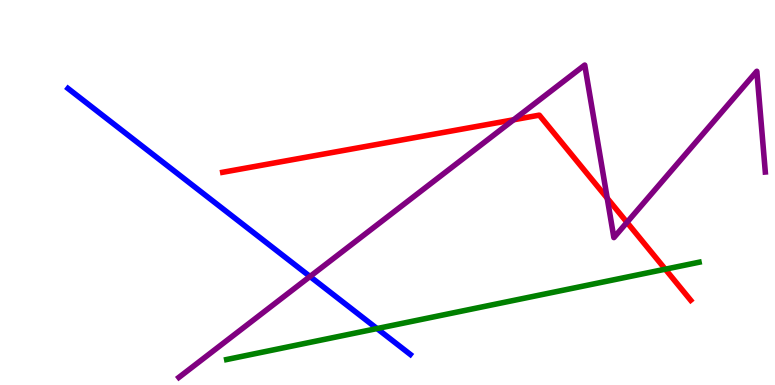[{'lines': ['blue', 'red'], 'intersections': []}, {'lines': ['green', 'red'], 'intersections': [{'x': 8.58, 'y': 3.01}]}, {'lines': ['purple', 'red'], 'intersections': [{'x': 6.63, 'y': 6.89}, {'x': 7.84, 'y': 4.85}, {'x': 8.09, 'y': 4.22}]}, {'lines': ['blue', 'green'], 'intersections': [{'x': 4.86, 'y': 1.47}]}, {'lines': ['blue', 'purple'], 'intersections': [{'x': 4.0, 'y': 2.82}]}, {'lines': ['green', 'purple'], 'intersections': []}]